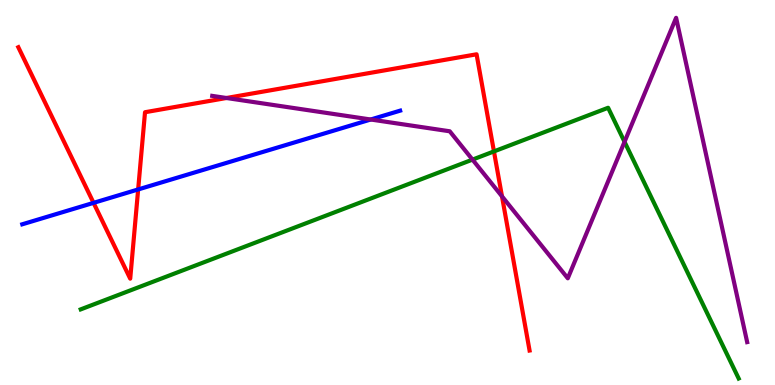[{'lines': ['blue', 'red'], 'intersections': [{'x': 1.21, 'y': 4.73}, {'x': 1.78, 'y': 5.08}]}, {'lines': ['green', 'red'], 'intersections': [{'x': 6.37, 'y': 6.07}]}, {'lines': ['purple', 'red'], 'intersections': [{'x': 2.92, 'y': 7.45}, {'x': 6.48, 'y': 4.9}]}, {'lines': ['blue', 'green'], 'intersections': []}, {'lines': ['blue', 'purple'], 'intersections': [{'x': 4.78, 'y': 6.9}]}, {'lines': ['green', 'purple'], 'intersections': [{'x': 6.1, 'y': 5.85}, {'x': 8.06, 'y': 6.32}]}]